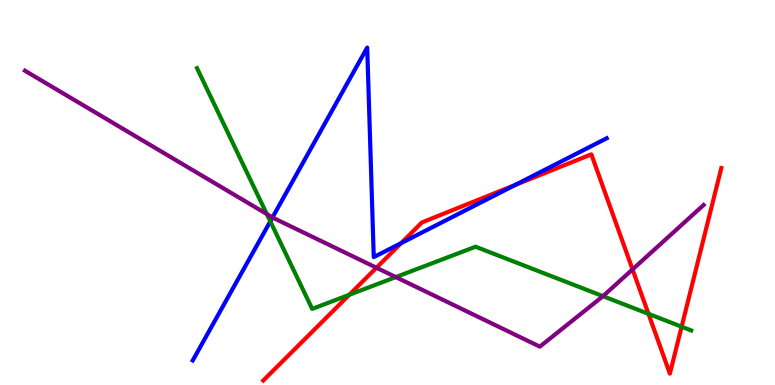[{'lines': ['blue', 'red'], 'intersections': [{'x': 5.18, 'y': 3.68}, {'x': 6.65, 'y': 5.19}]}, {'lines': ['green', 'red'], 'intersections': [{'x': 4.51, 'y': 2.34}, {'x': 8.37, 'y': 1.85}, {'x': 8.8, 'y': 1.51}]}, {'lines': ['purple', 'red'], 'intersections': [{'x': 4.86, 'y': 3.05}, {'x': 8.16, 'y': 3.0}]}, {'lines': ['blue', 'green'], 'intersections': [{'x': 3.49, 'y': 4.25}]}, {'lines': ['blue', 'purple'], 'intersections': [{'x': 3.52, 'y': 4.35}]}, {'lines': ['green', 'purple'], 'intersections': [{'x': 3.44, 'y': 4.44}, {'x': 5.11, 'y': 2.8}, {'x': 7.78, 'y': 2.31}]}]